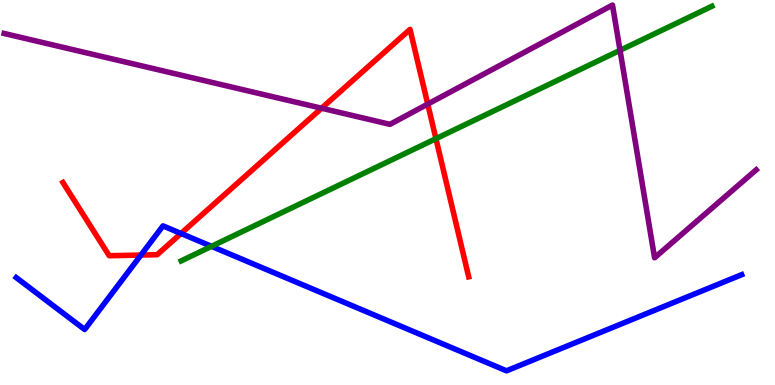[{'lines': ['blue', 'red'], 'intersections': [{'x': 1.82, 'y': 3.38}, {'x': 2.34, 'y': 3.94}]}, {'lines': ['green', 'red'], 'intersections': [{'x': 5.62, 'y': 6.4}]}, {'lines': ['purple', 'red'], 'intersections': [{'x': 4.15, 'y': 7.19}, {'x': 5.52, 'y': 7.3}]}, {'lines': ['blue', 'green'], 'intersections': [{'x': 2.73, 'y': 3.6}]}, {'lines': ['blue', 'purple'], 'intersections': []}, {'lines': ['green', 'purple'], 'intersections': [{'x': 8.0, 'y': 8.69}]}]